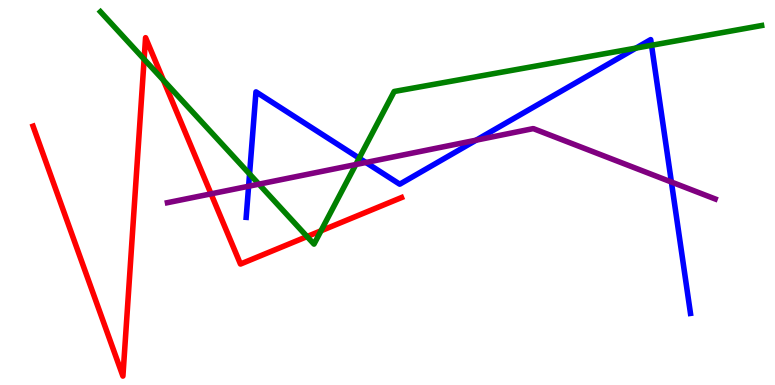[{'lines': ['blue', 'red'], 'intersections': []}, {'lines': ['green', 'red'], 'intersections': [{'x': 1.86, 'y': 8.46}, {'x': 2.11, 'y': 7.92}, {'x': 3.96, 'y': 3.86}, {'x': 4.14, 'y': 4.01}]}, {'lines': ['purple', 'red'], 'intersections': [{'x': 2.72, 'y': 4.96}]}, {'lines': ['blue', 'green'], 'intersections': [{'x': 3.22, 'y': 5.48}, {'x': 4.63, 'y': 5.89}, {'x': 8.21, 'y': 8.75}, {'x': 8.41, 'y': 8.82}]}, {'lines': ['blue', 'purple'], 'intersections': [{'x': 3.21, 'y': 5.16}, {'x': 4.72, 'y': 5.78}, {'x': 6.14, 'y': 6.36}, {'x': 8.66, 'y': 5.27}]}, {'lines': ['green', 'purple'], 'intersections': [{'x': 3.34, 'y': 5.22}, {'x': 4.59, 'y': 5.73}]}]